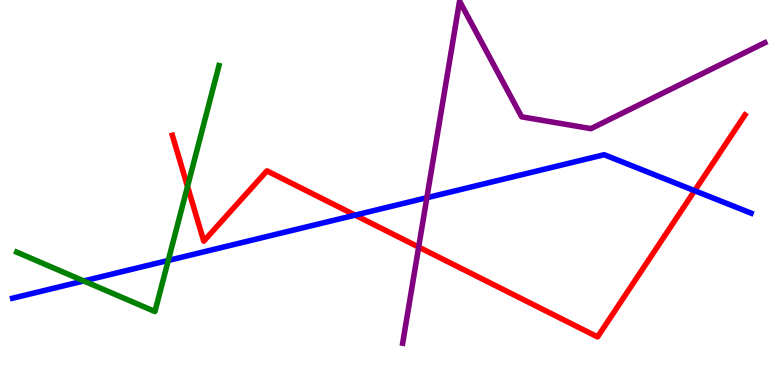[{'lines': ['blue', 'red'], 'intersections': [{'x': 4.58, 'y': 4.41}, {'x': 8.96, 'y': 5.05}]}, {'lines': ['green', 'red'], 'intersections': [{'x': 2.42, 'y': 5.16}]}, {'lines': ['purple', 'red'], 'intersections': [{'x': 5.4, 'y': 3.58}]}, {'lines': ['blue', 'green'], 'intersections': [{'x': 1.08, 'y': 2.7}, {'x': 2.17, 'y': 3.23}]}, {'lines': ['blue', 'purple'], 'intersections': [{'x': 5.51, 'y': 4.86}]}, {'lines': ['green', 'purple'], 'intersections': []}]